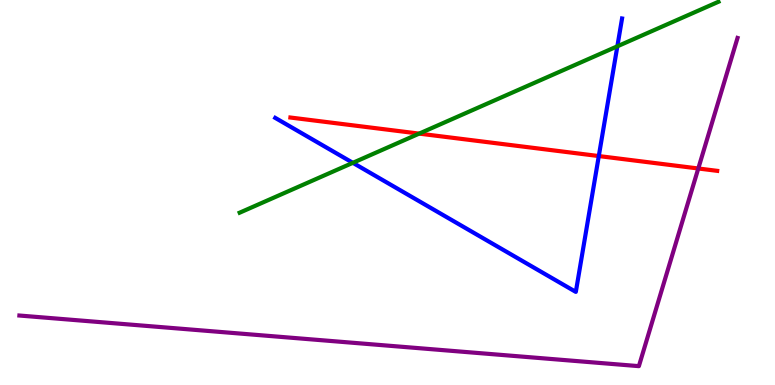[{'lines': ['blue', 'red'], 'intersections': [{'x': 7.73, 'y': 5.95}]}, {'lines': ['green', 'red'], 'intersections': [{'x': 5.41, 'y': 6.53}]}, {'lines': ['purple', 'red'], 'intersections': [{'x': 9.01, 'y': 5.62}]}, {'lines': ['blue', 'green'], 'intersections': [{'x': 4.55, 'y': 5.77}, {'x': 7.97, 'y': 8.8}]}, {'lines': ['blue', 'purple'], 'intersections': []}, {'lines': ['green', 'purple'], 'intersections': []}]